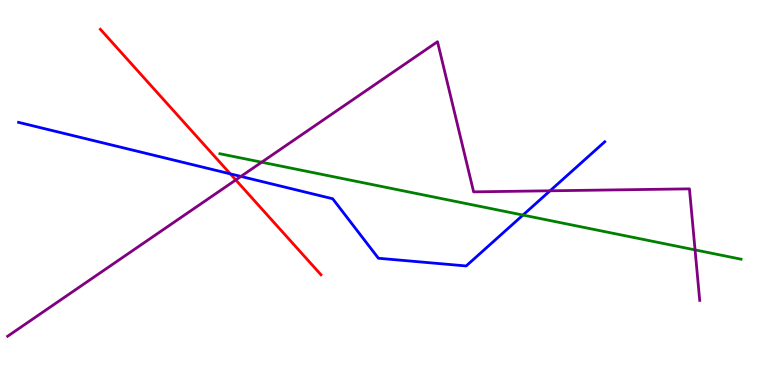[{'lines': ['blue', 'red'], 'intersections': [{'x': 2.97, 'y': 5.48}]}, {'lines': ['green', 'red'], 'intersections': []}, {'lines': ['purple', 'red'], 'intersections': [{'x': 3.04, 'y': 5.33}]}, {'lines': ['blue', 'green'], 'intersections': [{'x': 6.75, 'y': 4.41}]}, {'lines': ['blue', 'purple'], 'intersections': [{'x': 3.11, 'y': 5.42}, {'x': 7.1, 'y': 5.04}]}, {'lines': ['green', 'purple'], 'intersections': [{'x': 3.38, 'y': 5.79}, {'x': 8.97, 'y': 3.51}]}]